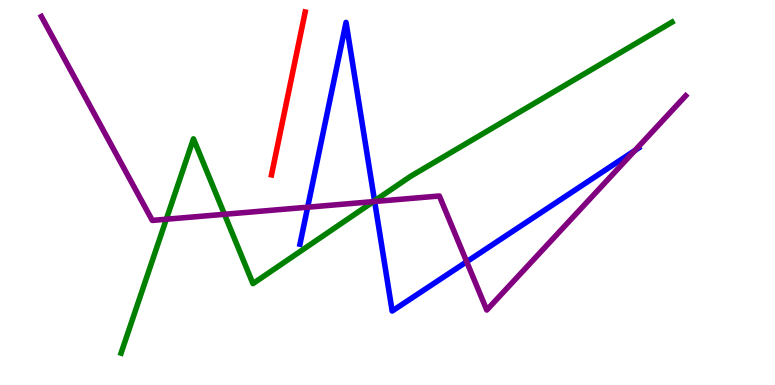[{'lines': ['blue', 'red'], 'intersections': []}, {'lines': ['green', 'red'], 'intersections': []}, {'lines': ['purple', 'red'], 'intersections': []}, {'lines': ['blue', 'green'], 'intersections': [{'x': 4.83, 'y': 4.78}]}, {'lines': ['blue', 'purple'], 'intersections': [{'x': 3.97, 'y': 4.62}, {'x': 4.83, 'y': 4.77}, {'x': 6.02, 'y': 3.2}, {'x': 8.19, 'y': 6.09}]}, {'lines': ['green', 'purple'], 'intersections': [{'x': 2.15, 'y': 4.31}, {'x': 2.9, 'y': 4.43}, {'x': 4.82, 'y': 4.76}]}]